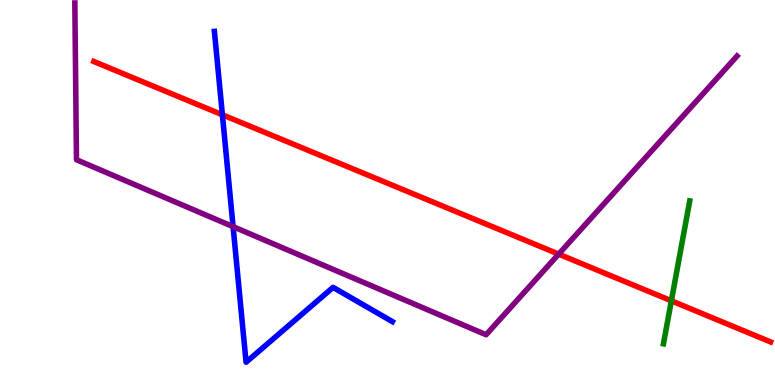[{'lines': ['blue', 'red'], 'intersections': [{'x': 2.87, 'y': 7.02}]}, {'lines': ['green', 'red'], 'intersections': [{'x': 8.66, 'y': 2.19}]}, {'lines': ['purple', 'red'], 'intersections': [{'x': 7.21, 'y': 3.4}]}, {'lines': ['blue', 'green'], 'intersections': []}, {'lines': ['blue', 'purple'], 'intersections': [{'x': 3.01, 'y': 4.11}]}, {'lines': ['green', 'purple'], 'intersections': []}]